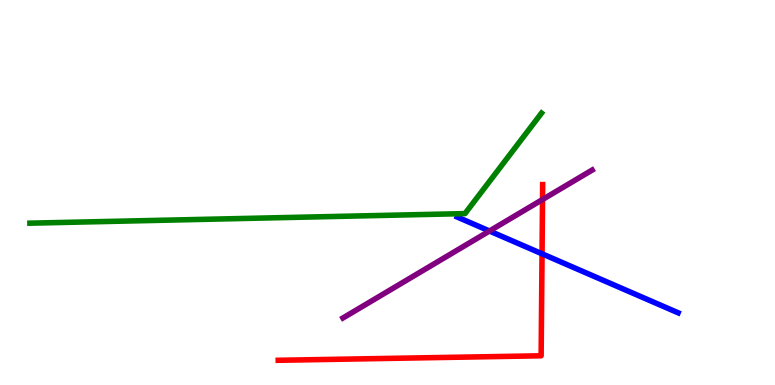[{'lines': ['blue', 'red'], 'intersections': [{'x': 6.99, 'y': 3.41}]}, {'lines': ['green', 'red'], 'intersections': []}, {'lines': ['purple', 'red'], 'intersections': [{'x': 7.0, 'y': 4.82}]}, {'lines': ['blue', 'green'], 'intersections': []}, {'lines': ['blue', 'purple'], 'intersections': [{'x': 6.32, 'y': 4.0}]}, {'lines': ['green', 'purple'], 'intersections': []}]